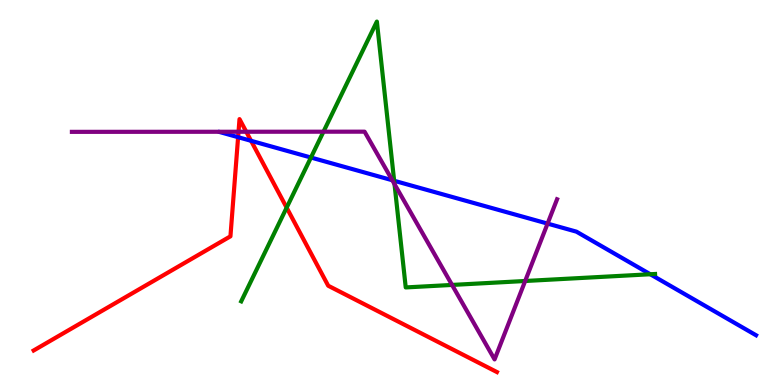[{'lines': ['blue', 'red'], 'intersections': [{'x': 3.07, 'y': 6.44}, {'x': 3.24, 'y': 6.34}]}, {'lines': ['green', 'red'], 'intersections': [{'x': 3.7, 'y': 4.61}]}, {'lines': ['purple', 'red'], 'intersections': [{'x': 3.08, 'y': 6.58}, {'x': 3.18, 'y': 6.58}]}, {'lines': ['blue', 'green'], 'intersections': [{'x': 4.01, 'y': 5.91}, {'x': 5.09, 'y': 5.3}, {'x': 8.39, 'y': 2.88}]}, {'lines': ['blue', 'purple'], 'intersections': [{'x': 5.06, 'y': 5.32}, {'x': 7.07, 'y': 4.19}]}, {'lines': ['green', 'purple'], 'intersections': [{'x': 4.17, 'y': 6.58}, {'x': 5.09, 'y': 5.22}, {'x': 5.83, 'y': 2.6}, {'x': 6.78, 'y': 2.7}]}]